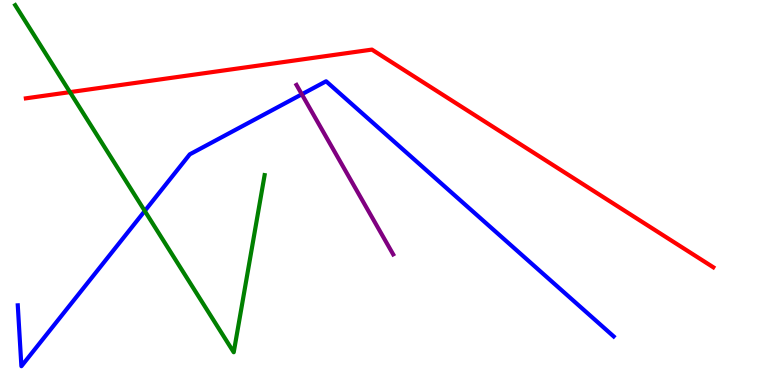[{'lines': ['blue', 'red'], 'intersections': []}, {'lines': ['green', 'red'], 'intersections': [{'x': 0.903, 'y': 7.61}]}, {'lines': ['purple', 'red'], 'intersections': []}, {'lines': ['blue', 'green'], 'intersections': [{'x': 1.87, 'y': 4.52}]}, {'lines': ['blue', 'purple'], 'intersections': [{'x': 3.89, 'y': 7.55}]}, {'lines': ['green', 'purple'], 'intersections': []}]